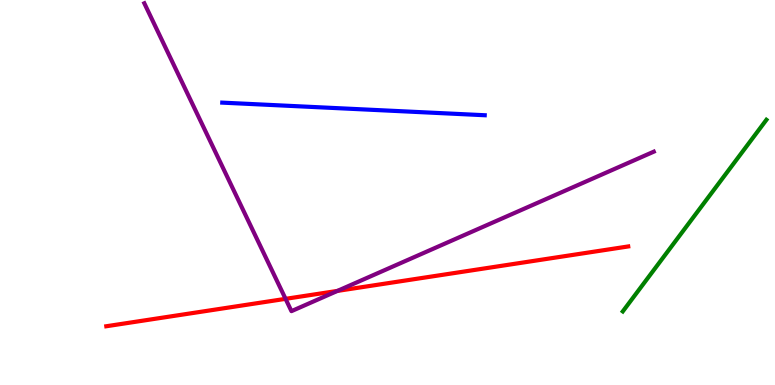[{'lines': ['blue', 'red'], 'intersections': []}, {'lines': ['green', 'red'], 'intersections': []}, {'lines': ['purple', 'red'], 'intersections': [{'x': 3.68, 'y': 2.24}, {'x': 4.35, 'y': 2.44}]}, {'lines': ['blue', 'green'], 'intersections': []}, {'lines': ['blue', 'purple'], 'intersections': []}, {'lines': ['green', 'purple'], 'intersections': []}]